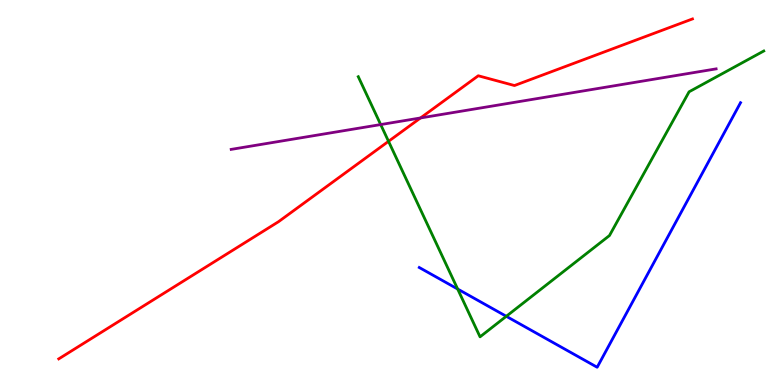[{'lines': ['blue', 'red'], 'intersections': []}, {'lines': ['green', 'red'], 'intersections': [{'x': 5.01, 'y': 6.33}]}, {'lines': ['purple', 'red'], 'intersections': [{'x': 5.43, 'y': 6.94}]}, {'lines': ['blue', 'green'], 'intersections': [{'x': 5.91, 'y': 2.49}, {'x': 6.53, 'y': 1.78}]}, {'lines': ['blue', 'purple'], 'intersections': []}, {'lines': ['green', 'purple'], 'intersections': [{'x': 4.91, 'y': 6.76}]}]